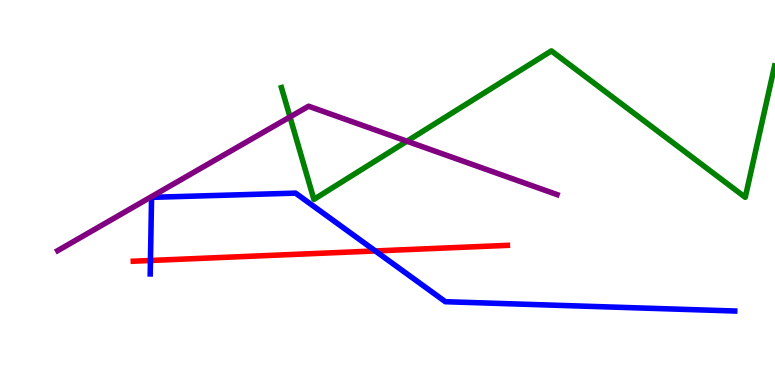[{'lines': ['blue', 'red'], 'intersections': [{'x': 1.94, 'y': 3.23}, {'x': 4.84, 'y': 3.48}]}, {'lines': ['green', 'red'], 'intersections': []}, {'lines': ['purple', 'red'], 'intersections': []}, {'lines': ['blue', 'green'], 'intersections': []}, {'lines': ['blue', 'purple'], 'intersections': []}, {'lines': ['green', 'purple'], 'intersections': [{'x': 3.74, 'y': 6.96}, {'x': 5.25, 'y': 6.33}]}]